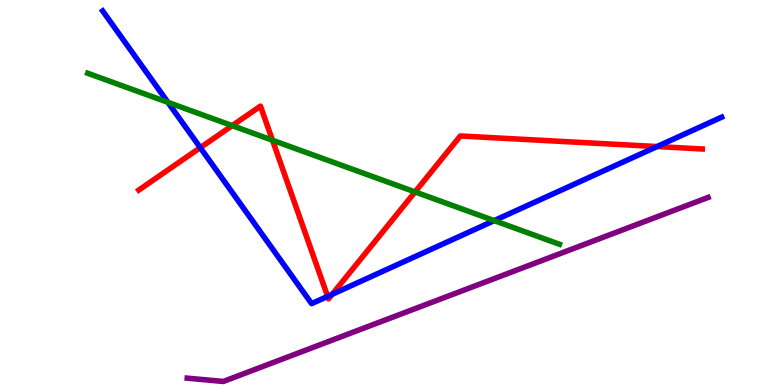[{'lines': ['blue', 'red'], 'intersections': [{'x': 2.58, 'y': 6.16}, {'x': 4.23, 'y': 2.3}, {'x': 4.29, 'y': 2.36}, {'x': 8.48, 'y': 6.19}]}, {'lines': ['green', 'red'], 'intersections': [{'x': 3.0, 'y': 6.74}, {'x': 3.52, 'y': 6.36}, {'x': 5.36, 'y': 5.01}]}, {'lines': ['purple', 'red'], 'intersections': []}, {'lines': ['blue', 'green'], 'intersections': [{'x': 2.17, 'y': 7.34}, {'x': 6.38, 'y': 4.27}]}, {'lines': ['blue', 'purple'], 'intersections': []}, {'lines': ['green', 'purple'], 'intersections': []}]